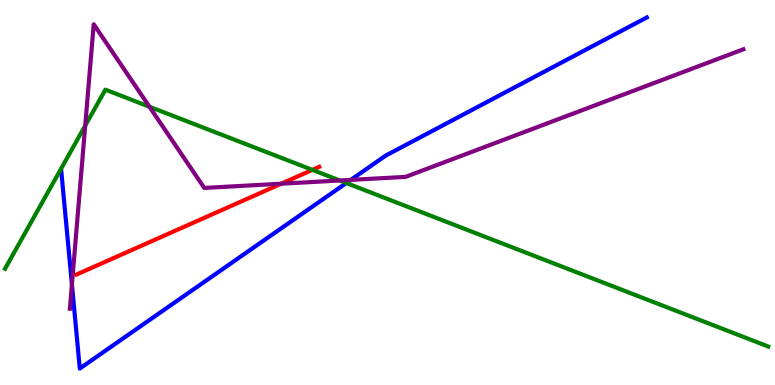[{'lines': ['blue', 'red'], 'intersections': []}, {'lines': ['green', 'red'], 'intersections': [{'x': 4.03, 'y': 5.59}]}, {'lines': ['purple', 'red'], 'intersections': [{'x': 3.63, 'y': 5.23}]}, {'lines': ['blue', 'green'], 'intersections': [{'x': 4.47, 'y': 5.25}]}, {'lines': ['blue', 'purple'], 'intersections': [{'x': 0.928, 'y': 2.61}, {'x': 4.53, 'y': 5.33}]}, {'lines': ['green', 'purple'], 'intersections': [{'x': 1.1, 'y': 6.74}, {'x': 1.93, 'y': 7.23}, {'x': 4.38, 'y': 5.31}]}]